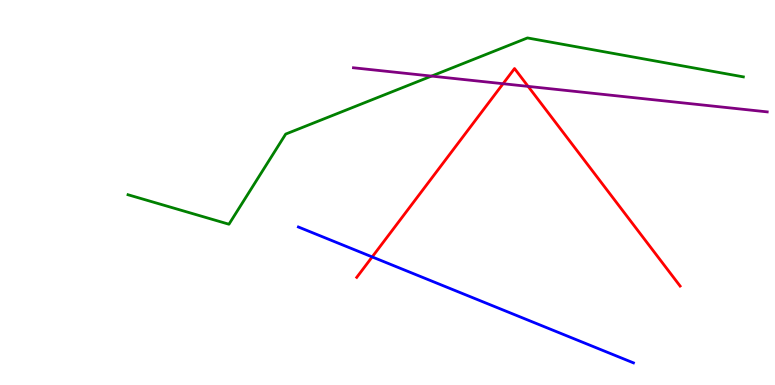[{'lines': ['blue', 'red'], 'intersections': [{'x': 4.8, 'y': 3.33}]}, {'lines': ['green', 'red'], 'intersections': []}, {'lines': ['purple', 'red'], 'intersections': [{'x': 6.49, 'y': 7.83}, {'x': 6.81, 'y': 7.76}]}, {'lines': ['blue', 'green'], 'intersections': []}, {'lines': ['blue', 'purple'], 'intersections': []}, {'lines': ['green', 'purple'], 'intersections': [{'x': 5.57, 'y': 8.02}]}]